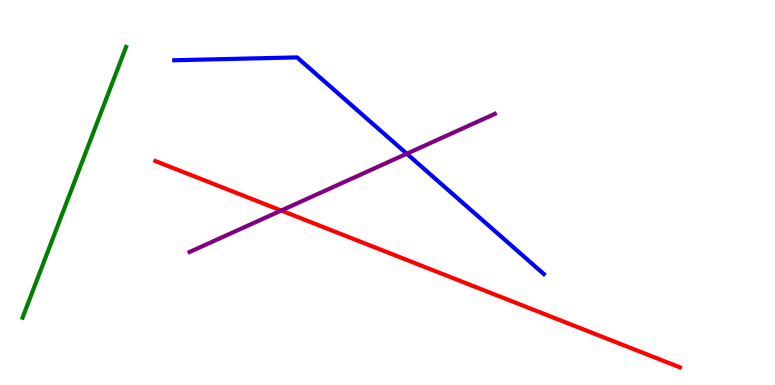[{'lines': ['blue', 'red'], 'intersections': []}, {'lines': ['green', 'red'], 'intersections': []}, {'lines': ['purple', 'red'], 'intersections': [{'x': 3.63, 'y': 4.53}]}, {'lines': ['blue', 'green'], 'intersections': []}, {'lines': ['blue', 'purple'], 'intersections': [{'x': 5.25, 'y': 6.01}]}, {'lines': ['green', 'purple'], 'intersections': []}]